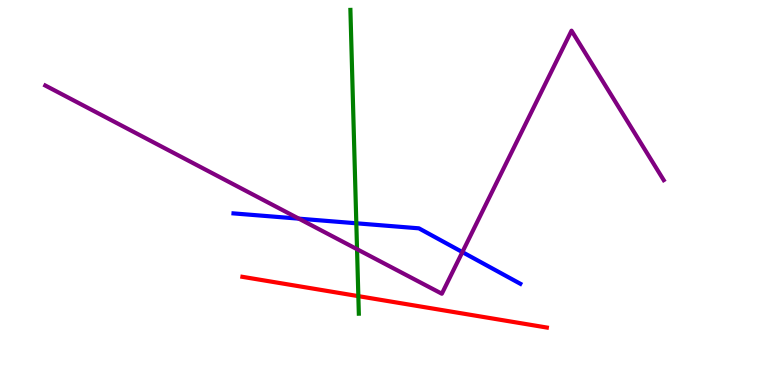[{'lines': ['blue', 'red'], 'intersections': []}, {'lines': ['green', 'red'], 'intersections': [{'x': 4.62, 'y': 2.31}]}, {'lines': ['purple', 'red'], 'intersections': []}, {'lines': ['blue', 'green'], 'intersections': [{'x': 4.6, 'y': 4.2}]}, {'lines': ['blue', 'purple'], 'intersections': [{'x': 3.86, 'y': 4.32}, {'x': 5.97, 'y': 3.45}]}, {'lines': ['green', 'purple'], 'intersections': [{'x': 4.61, 'y': 3.53}]}]